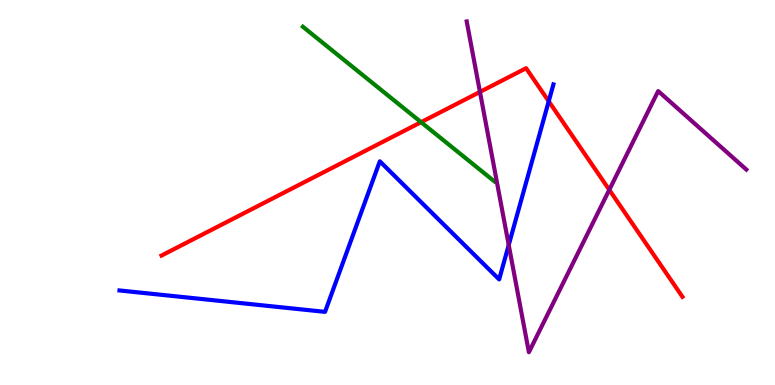[{'lines': ['blue', 'red'], 'intersections': [{'x': 7.08, 'y': 7.37}]}, {'lines': ['green', 'red'], 'intersections': [{'x': 5.43, 'y': 6.83}]}, {'lines': ['purple', 'red'], 'intersections': [{'x': 6.19, 'y': 7.61}, {'x': 7.86, 'y': 5.07}]}, {'lines': ['blue', 'green'], 'intersections': []}, {'lines': ['blue', 'purple'], 'intersections': [{'x': 6.56, 'y': 3.64}]}, {'lines': ['green', 'purple'], 'intersections': []}]